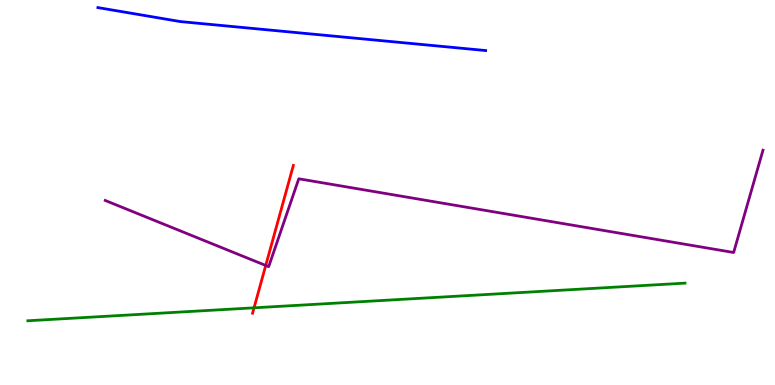[{'lines': ['blue', 'red'], 'intersections': []}, {'lines': ['green', 'red'], 'intersections': [{'x': 3.28, 'y': 2.0}]}, {'lines': ['purple', 'red'], 'intersections': [{'x': 3.43, 'y': 3.1}]}, {'lines': ['blue', 'green'], 'intersections': []}, {'lines': ['blue', 'purple'], 'intersections': []}, {'lines': ['green', 'purple'], 'intersections': []}]